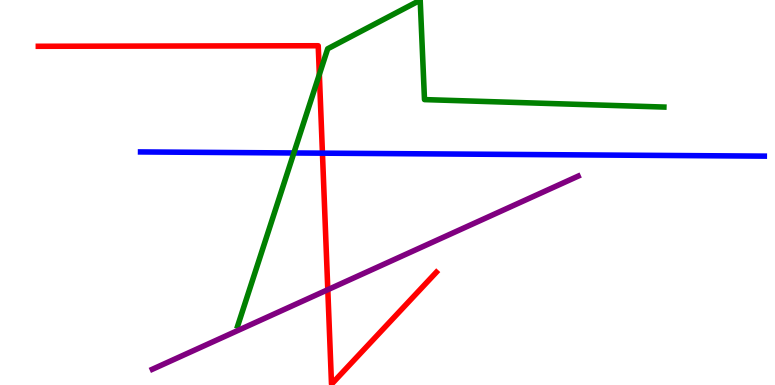[{'lines': ['blue', 'red'], 'intersections': [{'x': 4.16, 'y': 6.02}]}, {'lines': ['green', 'red'], 'intersections': [{'x': 4.12, 'y': 8.07}]}, {'lines': ['purple', 'red'], 'intersections': [{'x': 4.23, 'y': 2.48}]}, {'lines': ['blue', 'green'], 'intersections': [{'x': 3.79, 'y': 6.03}]}, {'lines': ['blue', 'purple'], 'intersections': []}, {'lines': ['green', 'purple'], 'intersections': []}]